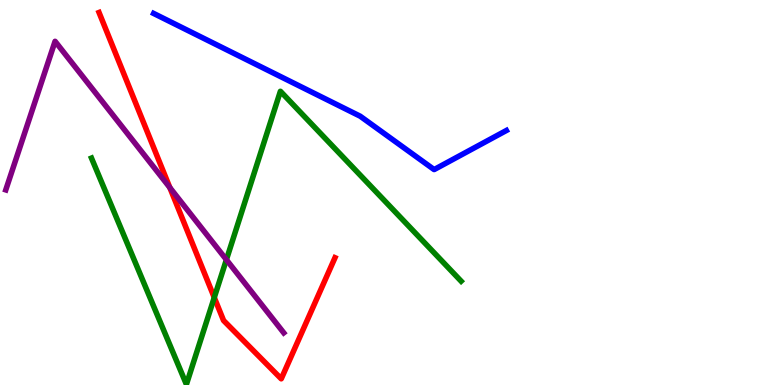[{'lines': ['blue', 'red'], 'intersections': []}, {'lines': ['green', 'red'], 'intersections': [{'x': 2.76, 'y': 2.27}]}, {'lines': ['purple', 'red'], 'intersections': [{'x': 2.19, 'y': 5.13}]}, {'lines': ['blue', 'green'], 'intersections': []}, {'lines': ['blue', 'purple'], 'intersections': []}, {'lines': ['green', 'purple'], 'intersections': [{'x': 2.92, 'y': 3.25}]}]